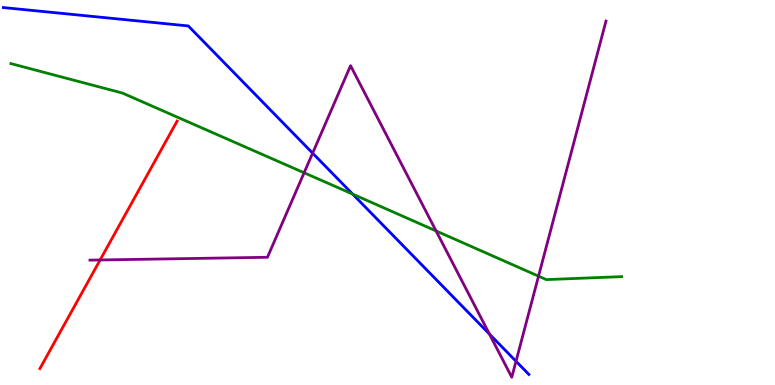[{'lines': ['blue', 'red'], 'intersections': []}, {'lines': ['green', 'red'], 'intersections': []}, {'lines': ['purple', 'red'], 'intersections': [{'x': 1.29, 'y': 3.25}]}, {'lines': ['blue', 'green'], 'intersections': [{'x': 4.55, 'y': 4.96}]}, {'lines': ['blue', 'purple'], 'intersections': [{'x': 4.03, 'y': 6.02}, {'x': 6.32, 'y': 1.32}, {'x': 6.66, 'y': 0.616}]}, {'lines': ['green', 'purple'], 'intersections': [{'x': 3.92, 'y': 5.51}, {'x': 5.63, 'y': 4.0}, {'x': 6.95, 'y': 2.83}]}]